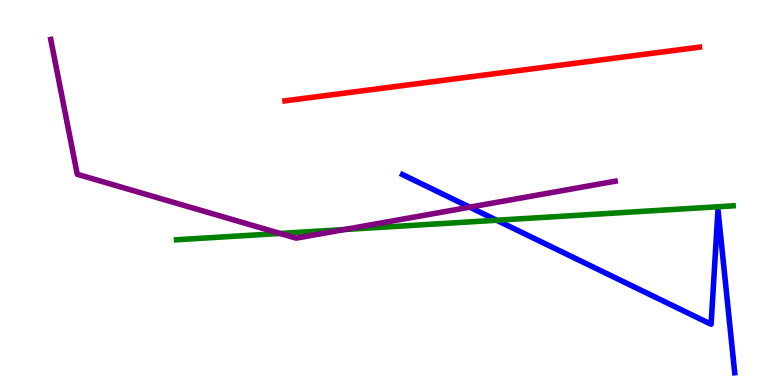[{'lines': ['blue', 'red'], 'intersections': []}, {'lines': ['green', 'red'], 'intersections': []}, {'lines': ['purple', 'red'], 'intersections': []}, {'lines': ['blue', 'green'], 'intersections': [{'x': 6.41, 'y': 4.28}]}, {'lines': ['blue', 'purple'], 'intersections': [{'x': 6.06, 'y': 4.62}]}, {'lines': ['green', 'purple'], 'intersections': [{'x': 3.61, 'y': 3.94}, {'x': 4.45, 'y': 4.04}]}]